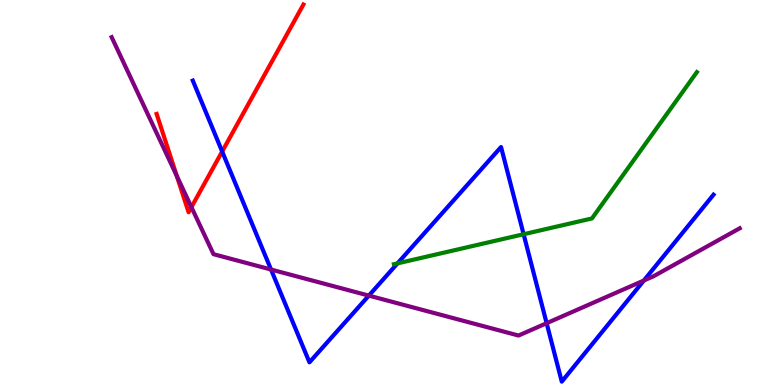[{'lines': ['blue', 'red'], 'intersections': [{'x': 2.87, 'y': 6.06}]}, {'lines': ['green', 'red'], 'intersections': []}, {'lines': ['purple', 'red'], 'intersections': [{'x': 2.28, 'y': 5.43}, {'x': 2.47, 'y': 4.62}]}, {'lines': ['blue', 'green'], 'intersections': [{'x': 5.13, 'y': 3.16}, {'x': 6.76, 'y': 3.92}]}, {'lines': ['blue', 'purple'], 'intersections': [{'x': 3.5, 'y': 3.0}, {'x': 4.76, 'y': 2.32}, {'x': 7.05, 'y': 1.61}, {'x': 8.31, 'y': 2.71}]}, {'lines': ['green', 'purple'], 'intersections': []}]